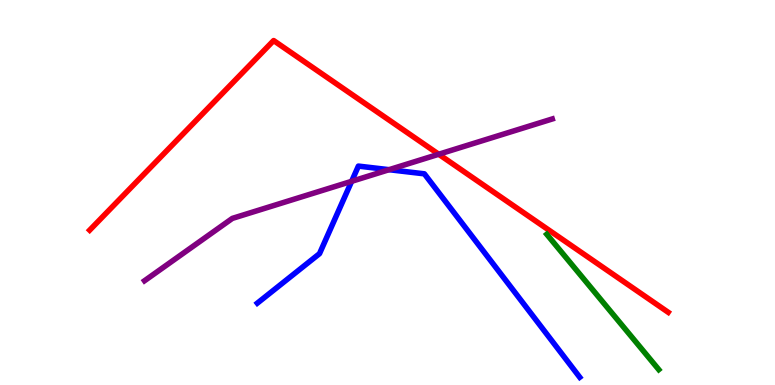[{'lines': ['blue', 'red'], 'intersections': []}, {'lines': ['green', 'red'], 'intersections': []}, {'lines': ['purple', 'red'], 'intersections': [{'x': 5.66, 'y': 5.99}]}, {'lines': ['blue', 'green'], 'intersections': []}, {'lines': ['blue', 'purple'], 'intersections': [{'x': 4.54, 'y': 5.29}, {'x': 5.02, 'y': 5.59}]}, {'lines': ['green', 'purple'], 'intersections': []}]